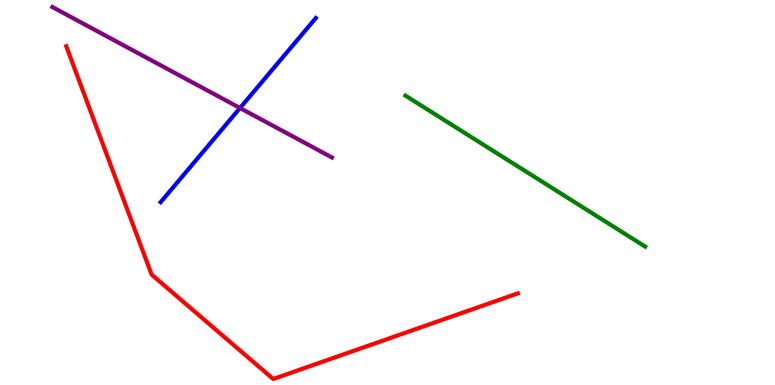[{'lines': ['blue', 'red'], 'intersections': []}, {'lines': ['green', 'red'], 'intersections': []}, {'lines': ['purple', 'red'], 'intersections': []}, {'lines': ['blue', 'green'], 'intersections': []}, {'lines': ['blue', 'purple'], 'intersections': [{'x': 3.1, 'y': 7.19}]}, {'lines': ['green', 'purple'], 'intersections': []}]